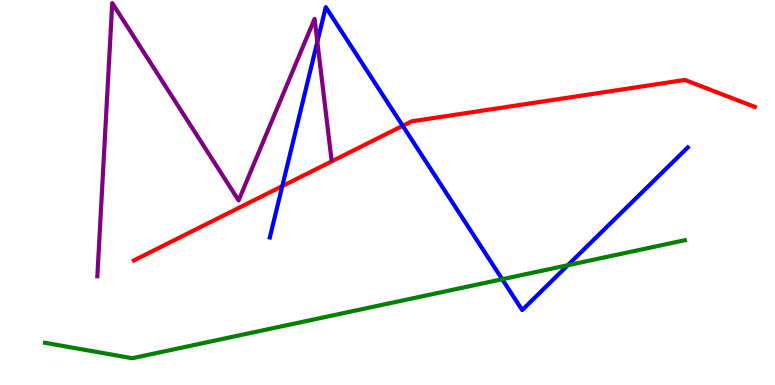[{'lines': ['blue', 'red'], 'intersections': [{'x': 3.64, 'y': 5.17}, {'x': 5.2, 'y': 6.73}]}, {'lines': ['green', 'red'], 'intersections': []}, {'lines': ['purple', 'red'], 'intersections': []}, {'lines': ['blue', 'green'], 'intersections': [{'x': 6.48, 'y': 2.75}, {'x': 7.33, 'y': 3.11}]}, {'lines': ['blue', 'purple'], 'intersections': [{'x': 4.09, 'y': 8.91}]}, {'lines': ['green', 'purple'], 'intersections': []}]